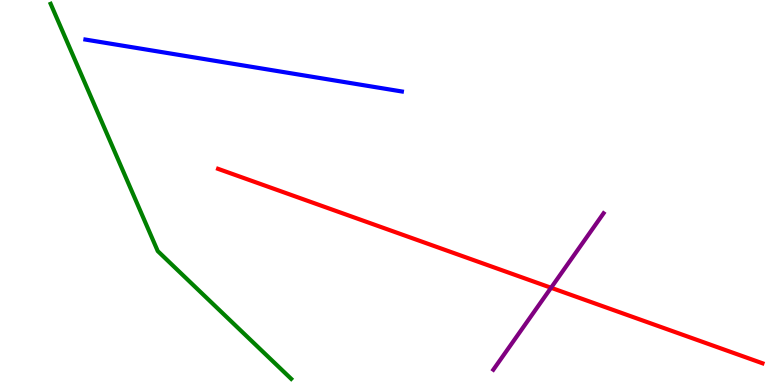[{'lines': ['blue', 'red'], 'intersections': []}, {'lines': ['green', 'red'], 'intersections': []}, {'lines': ['purple', 'red'], 'intersections': [{'x': 7.11, 'y': 2.53}]}, {'lines': ['blue', 'green'], 'intersections': []}, {'lines': ['blue', 'purple'], 'intersections': []}, {'lines': ['green', 'purple'], 'intersections': []}]